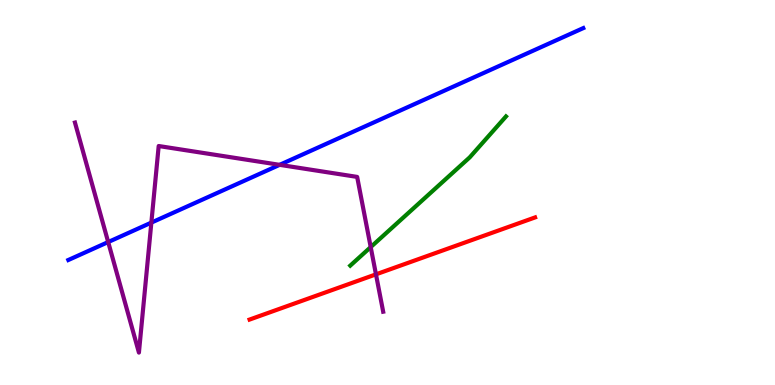[{'lines': ['blue', 'red'], 'intersections': []}, {'lines': ['green', 'red'], 'intersections': []}, {'lines': ['purple', 'red'], 'intersections': [{'x': 4.85, 'y': 2.87}]}, {'lines': ['blue', 'green'], 'intersections': []}, {'lines': ['blue', 'purple'], 'intersections': [{'x': 1.4, 'y': 3.71}, {'x': 1.95, 'y': 4.22}, {'x': 3.61, 'y': 5.72}]}, {'lines': ['green', 'purple'], 'intersections': [{'x': 4.78, 'y': 3.58}]}]